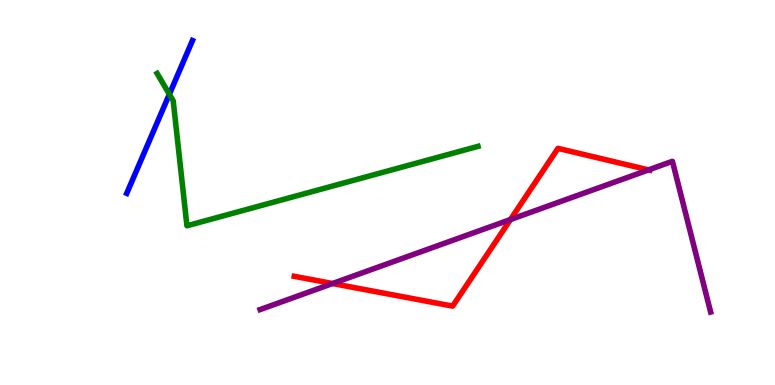[{'lines': ['blue', 'red'], 'intersections': []}, {'lines': ['green', 'red'], 'intersections': []}, {'lines': ['purple', 'red'], 'intersections': [{'x': 4.29, 'y': 2.64}, {'x': 6.59, 'y': 4.3}, {'x': 8.37, 'y': 5.59}]}, {'lines': ['blue', 'green'], 'intersections': [{'x': 2.19, 'y': 7.55}]}, {'lines': ['blue', 'purple'], 'intersections': []}, {'lines': ['green', 'purple'], 'intersections': []}]